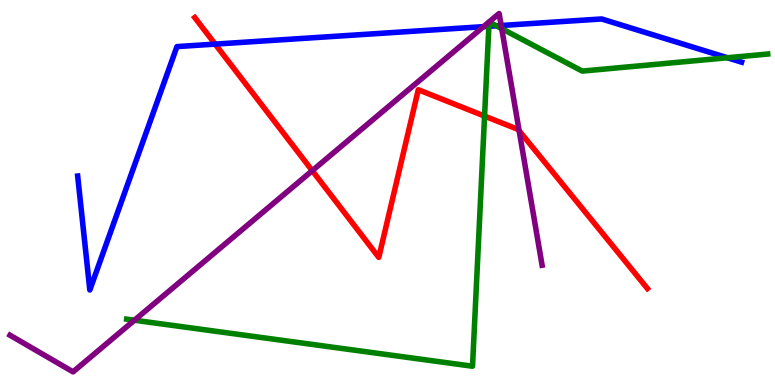[{'lines': ['blue', 'red'], 'intersections': [{'x': 2.78, 'y': 8.85}]}, {'lines': ['green', 'red'], 'intersections': [{'x': 6.25, 'y': 6.98}]}, {'lines': ['purple', 'red'], 'intersections': [{'x': 4.03, 'y': 5.57}, {'x': 6.7, 'y': 6.6}]}, {'lines': ['blue', 'green'], 'intersections': [{'x': 6.31, 'y': 9.32}, {'x': 6.4, 'y': 9.33}, {'x': 9.39, 'y': 8.5}]}, {'lines': ['blue', 'purple'], 'intersections': [{'x': 6.24, 'y': 9.31}, {'x': 6.47, 'y': 9.34}]}, {'lines': ['green', 'purple'], 'intersections': [{'x': 1.73, 'y': 1.68}, {'x': 6.47, 'y': 9.26}]}]